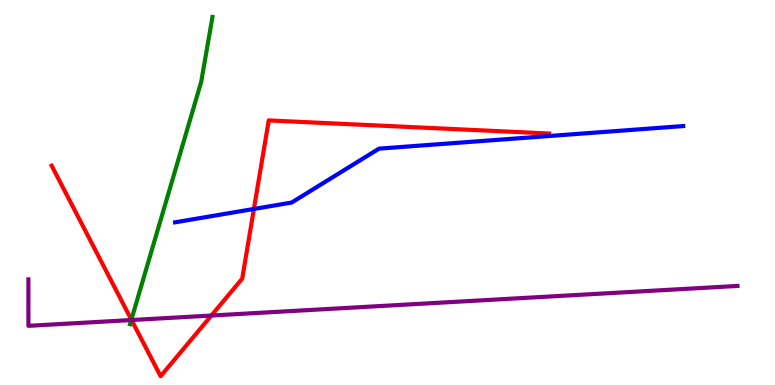[{'lines': ['blue', 'red'], 'intersections': [{'x': 3.28, 'y': 4.57}]}, {'lines': ['green', 'red'], 'intersections': [{'x': 1.7, 'y': 1.7}]}, {'lines': ['purple', 'red'], 'intersections': [{'x': 1.7, 'y': 1.69}, {'x': 2.73, 'y': 1.8}]}, {'lines': ['blue', 'green'], 'intersections': []}, {'lines': ['blue', 'purple'], 'intersections': []}, {'lines': ['green', 'purple'], 'intersections': [{'x': 1.69, 'y': 1.69}]}]